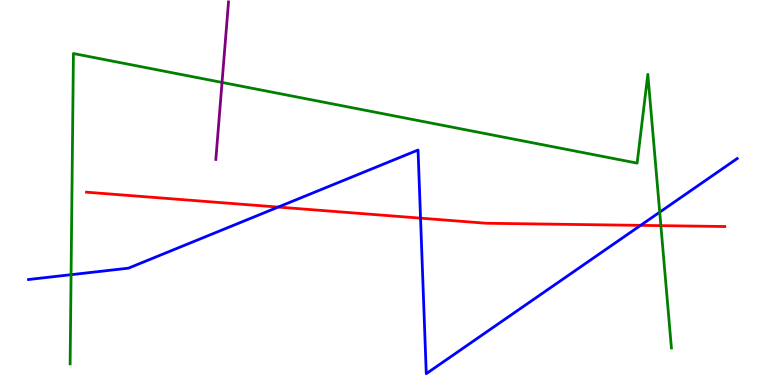[{'lines': ['blue', 'red'], 'intersections': [{'x': 3.59, 'y': 4.62}, {'x': 5.43, 'y': 4.33}, {'x': 8.27, 'y': 4.15}]}, {'lines': ['green', 'red'], 'intersections': [{'x': 8.53, 'y': 4.14}]}, {'lines': ['purple', 'red'], 'intersections': []}, {'lines': ['blue', 'green'], 'intersections': [{'x': 0.917, 'y': 2.87}, {'x': 8.51, 'y': 4.49}]}, {'lines': ['blue', 'purple'], 'intersections': []}, {'lines': ['green', 'purple'], 'intersections': [{'x': 2.86, 'y': 7.86}]}]